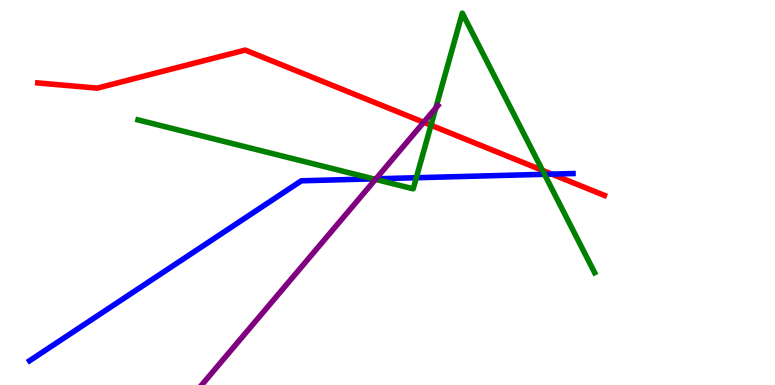[{'lines': ['blue', 'red'], 'intersections': [{'x': 7.12, 'y': 5.48}]}, {'lines': ['green', 'red'], 'intersections': [{'x': 5.56, 'y': 6.75}, {'x': 7.0, 'y': 5.58}]}, {'lines': ['purple', 'red'], 'intersections': [{'x': 5.47, 'y': 6.82}]}, {'lines': ['blue', 'green'], 'intersections': [{'x': 4.82, 'y': 5.35}, {'x': 5.37, 'y': 5.38}, {'x': 7.03, 'y': 5.47}]}, {'lines': ['blue', 'purple'], 'intersections': [{'x': 4.85, 'y': 5.36}]}, {'lines': ['green', 'purple'], 'intersections': [{'x': 4.85, 'y': 5.34}, {'x': 5.62, 'y': 7.19}]}]